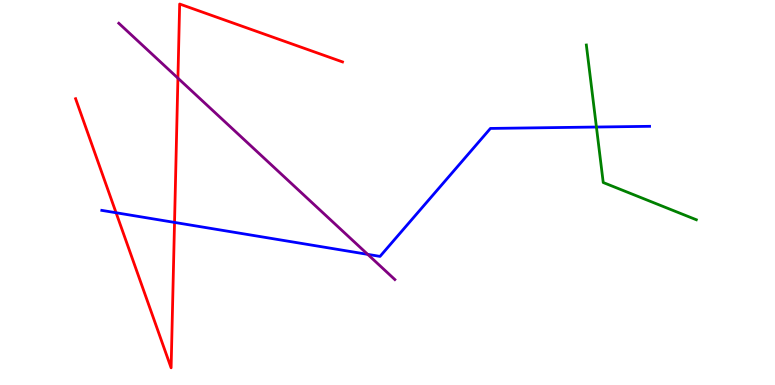[{'lines': ['blue', 'red'], 'intersections': [{'x': 1.5, 'y': 4.47}, {'x': 2.25, 'y': 4.22}]}, {'lines': ['green', 'red'], 'intersections': []}, {'lines': ['purple', 'red'], 'intersections': [{'x': 2.3, 'y': 7.97}]}, {'lines': ['blue', 'green'], 'intersections': [{'x': 7.7, 'y': 6.7}]}, {'lines': ['blue', 'purple'], 'intersections': [{'x': 4.74, 'y': 3.39}]}, {'lines': ['green', 'purple'], 'intersections': []}]